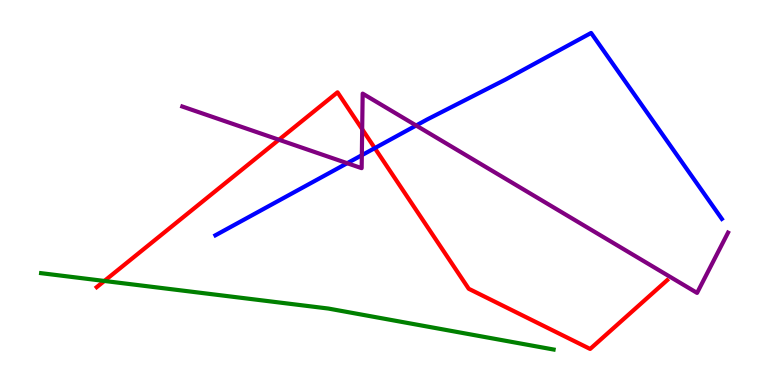[{'lines': ['blue', 'red'], 'intersections': [{'x': 4.84, 'y': 6.15}]}, {'lines': ['green', 'red'], 'intersections': [{'x': 1.35, 'y': 2.7}]}, {'lines': ['purple', 'red'], 'intersections': [{'x': 3.6, 'y': 6.37}, {'x': 4.67, 'y': 6.64}]}, {'lines': ['blue', 'green'], 'intersections': []}, {'lines': ['blue', 'purple'], 'intersections': [{'x': 4.48, 'y': 5.76}, {'x': 4.67, 'y': 5.97}, {'x': 5.37, 'y': 6.74}]}, {'lines': ['green', 'purple'], 'intersections': []}]